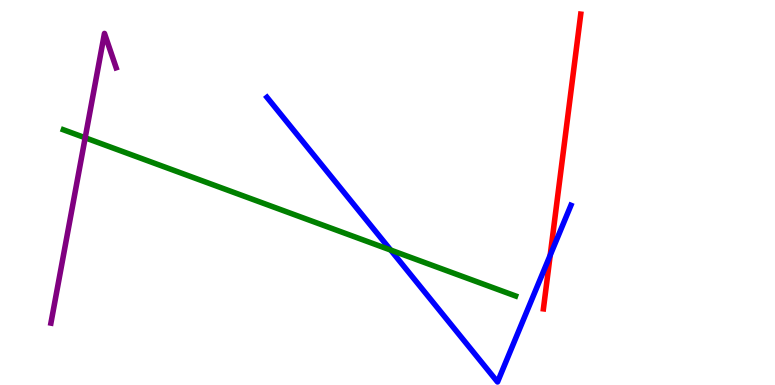[{'lines': ['blue', 'red'], 'intersections': [{'x': 7.1, 'y': 3.37}]}, {'lines': ['green', 'red'], 'intersections': []}, {'lines': ['purple', 'red'], 'intersections': []}, {'lines': ['blue', 'green'], 'intersections': [{'x': 5.04, 'y': 3.5}]}, {'lines': ['blue', 'purple'], 'intersections': []}, {'lines': ['green', 'purple'], 'intersections': [{'x': 1.1, 'y': 6.42}]}]